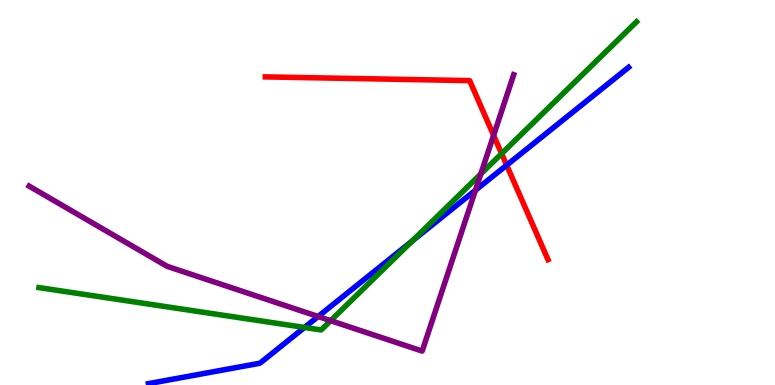[{'lines': ['blue', 'red'], 'intersections': [{'x': 6.54, 'y': 5.71}]}, {'lines': ['green', 'red'], 'intersections': [{'x': 6.47, 'y': 6.01}]}, {'lines': ['purple', 'red'], 'intersections': [{'x': 6.37, 'y': 6.48}]}, {'lines': ['blue', 'green'], 'intersections': [{'x': 3.93, 'y': 1.49}, {'x': 5.32, 'y': 3.74}]}, {'lines': ['blue', 'purple'], 'intersections': [{'x': 4.1, 'y': 1.78}, {'x': 6.13, 'y': 5.06}]}, {'lines': ['green', 'purple'], 'intersections': [{'x': 4.27, 'y': 1.67}, {'x': 6.2, 'y': 5.48}]}]